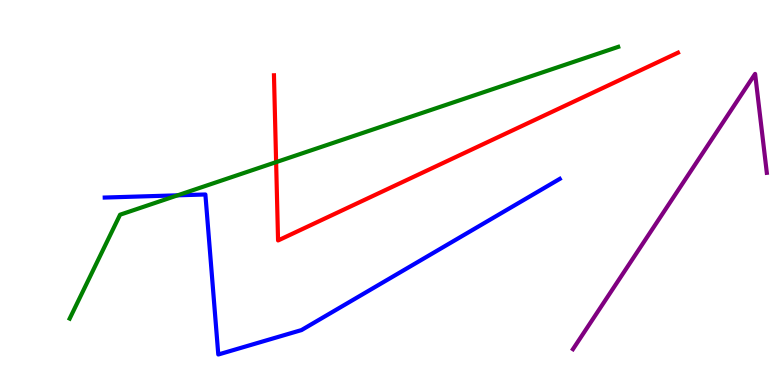[{'lines': ['blue', 'red'], 'intersections': []}, {'lines': ['green', 'red'], 'intersections': [{'x': 3.56, 'y': 5.79}]}, {'lines': ['purple', 'red'], 'intersections': []}, {'lines': ['blue', 'green'], 'intersections': [{'x': 2.29, 'y': 4.93}]}, {'lines': ['blue', 'purple'], 'intersections': []}, {'lines': ['green', 'purple'], 'intersections': []}]